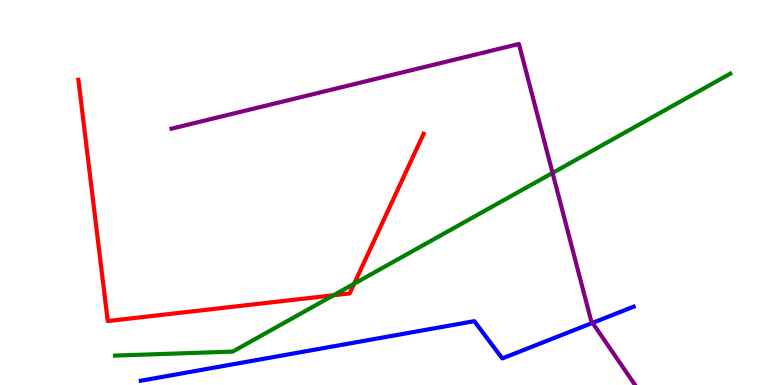[{'lines': ['blue', 'red'], 'intersections': []}, {'lines': ['green', 'red'], 'intersections': [{'x': 4.3, 'y': 2.33}, {'x': 4.57, 'y': 2.63}]}, {'lines': ['purple', 'red'], 'intersections': []}, {'lines': ['blue', 'green'], 'intersections': []}, {'lines': ['blue', 'purple'], 'intersections': [{'x': 7.65, 'y': 1.61}]}, {'lines': ['green', 'purple'], 'intersections': [{'x': 7.13, 'y': 5.51}]}]